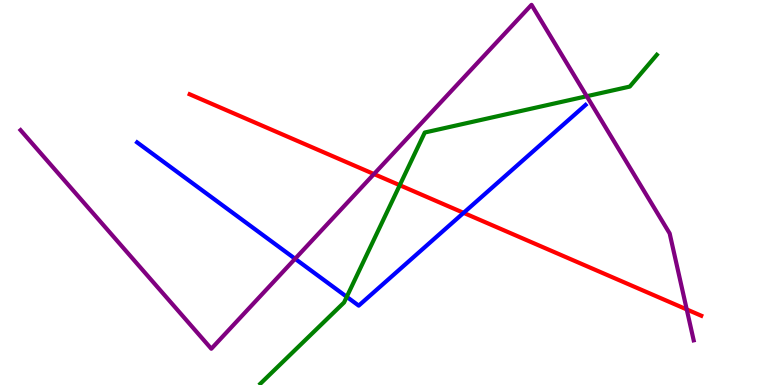[{'lines': ['blue', 'red'], 'intersections': [{'x': 5.98, 'y': 4.47}]}, {'lines': ['green', 'red'], 'intersections': [{'x': 5.16, 'y': 5.19}]}, {'lines': ['purple', 'red'], 'intersections': [{'x': 4.83, 'y': 5.48}, {'x': 8.86, 'y': 1.96}]}, {'lines': ['blue', 'green'], 'intersections': [{'x': 4.47, 'y': 2.29}]}, {'lines': ['blue', 'purple'], 'intersections': [{'x': 3.81, 'y': 3.28}]}, {'lines': ['green', 'purple'], 'intersections': [{'x': 7.57, 'y': 7.5}]}]